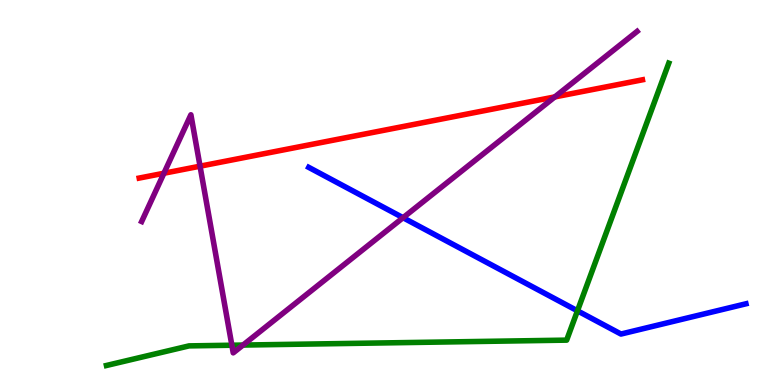[{'lines': ['blue', 'red'], 'intersections': []}, {'lines': ['green', 'red'], 'intersections': []}, {'lines': ['purple', 'red'], 'intersections': [{'x': 2.12, 'y': 5.5}, {'x': 2.58, 'y': 5.68}, {'x': 7.16, 'y': 7.48}]}, {'lines': ['blue', 'green'], 'intersections': [{'x': 7.45, 'y': 1.93}]}, {'lines': ['blue', 'purple'], 'intersections': [{'x': 5.2, 'y': 4.35}]}, {'lines': ['green', 'purple'], 'intersections': [{'x': 2.99, 'y': 1.03}, {'x': 3.14, 'y': 1.04}]}]